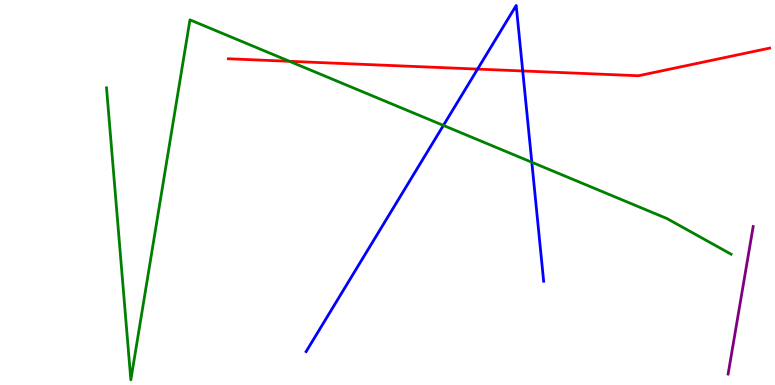[{'lines': ['blue', 'red'], 'intersections': [{'x': 6.16, 'y': 8.21}, {'x': 6.74, 'y': 8.16}]}, {'lines': ['green', 'red'], 'intersections': [{'x': 3.74, 'y': 8.41}]}, {'lines': ['purple', 'red'], 'intersections': []}, {'lines': ['blue', 'green'], 'intersections': [{'x': 5.72, 'y': 6.74}, {'x': 6.86, 'y': 5.79}]}, {'lines': ['blue', 'purple'], 'intersections': []}, {'lines': ['green', 'purple'], 'intersections': []}]